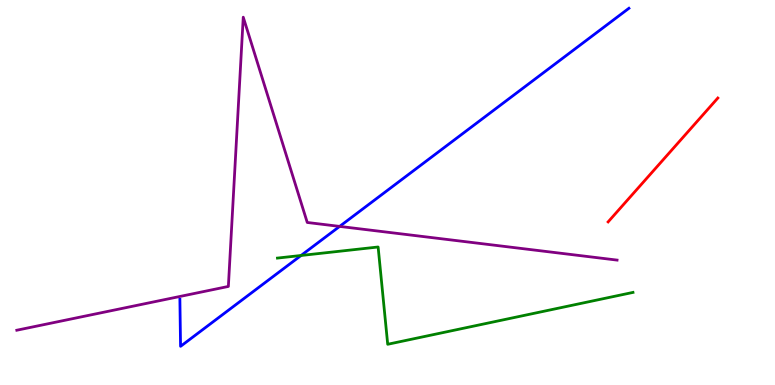[{'lines': ['blue', 'red'], 'intersections': []}, {'lines': ['green', 'red'], 'intersections': []}, {'lines': ['purple', 'red'], 'intersections': []}, {'lines': ['blue', 'green'], 'intersections': [{'x': 3.88, 'y': 3.36}]}, {'lines': ['blue', 'purple'], 'intersections': [{'x': 4.38, 'y': 4.12}]}, {'lines': ['green', 'purple'], 'intersections': []}]